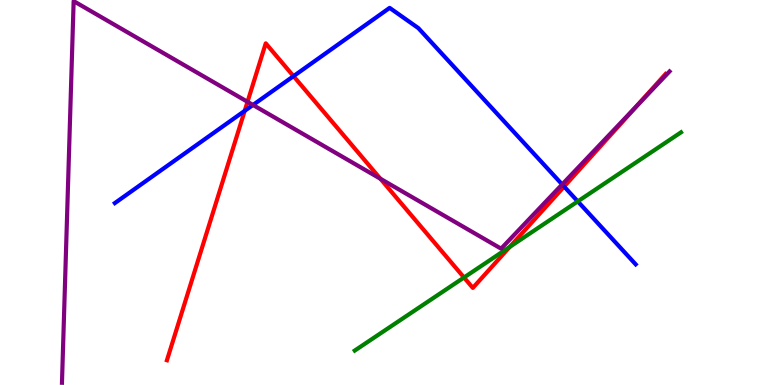[{'lines': ['blue', 'red'], 'intersections': [{'x': 3.16, 'y': 7.12}, {'x': 3.79, 'y': 8.02}, {'x': 7.28, 'y': 5.15}]}, {'lines': ['green', 'red'], 'intersections': [{'x': 5.99, 'y': 2.79}, {'x': 6.58, 'y': 3.59}]}, {'lines': ['purple', 'red'], 'intersections': [{'x': 3.19, 'y': 7.36}, {'x': 4.91, 'y': 5.36}, {'x': 8.22, 'y': 7.26}]}, {'lines': ['blue', 'green'], 'intersections': [{'x': 7.46, 'y': 4.77}]}, {'lines': ['blue', 'purple'], 'intersections': [{'x': 3.26, 'y': 7.27}, {'x': 7.25, 'y': 5.21}]}, {'lines': ['green', 'purple'], 'intersections': []}]